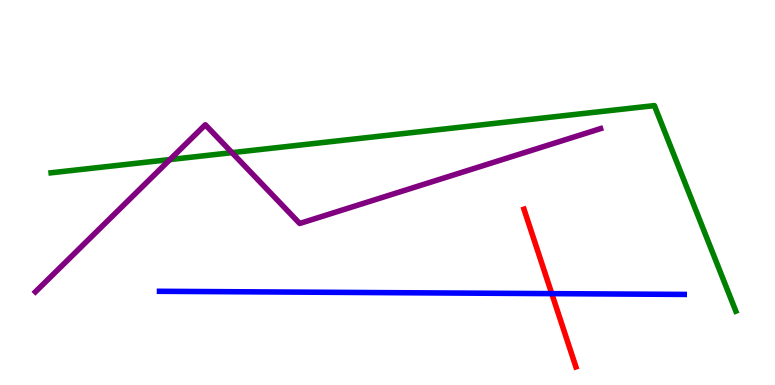[{'lines': ['blue', 'red'], 'intersections': [{'x': 7.12, 'y': 2.37}]}, {'lines': ['green', 'red'], 'intersections': []}, {'lines': ['purple', 'red'], 'intersections': []}, {'lines': ['blue', 'green'], 'intersections': []}, {'lines': ['blue', 'purple'], 'intersections': []}, {'lines': ['green', 'purple'], 'intersections': [{'x': 2.19, 'y': 5.86}, {'x': 2.99, 'y': 6.04}]}]